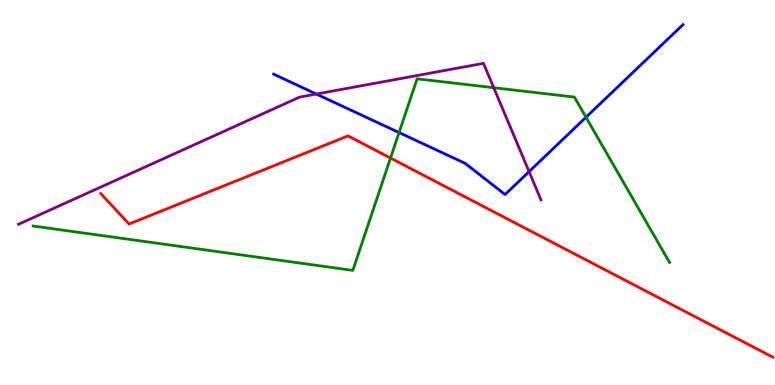[{'lines': ['blue', 'red'], 'intersections': []}, {'lines': ['green', 'red'], 'intersections': [{'x': 5.04, 'y': 5.89}]}, {'lines': ['purple', 'red'], 'intersections': []}, {'lines': ['blue', 'green'], 'intersections': [{'x': 5.15, 'y': 6.56}, {'x': 7.56, 'y': 6.95}]}, {'lines': ['blue', 'purple'], 'intersections': [{'x': 4.08, 'y': 7.56}, {'x': 6.83, 'y': 5.54}]}, {'lines': ['green', 'purple'], 'intersections': [{'x': 6.37, 'y': 7.72}]}]